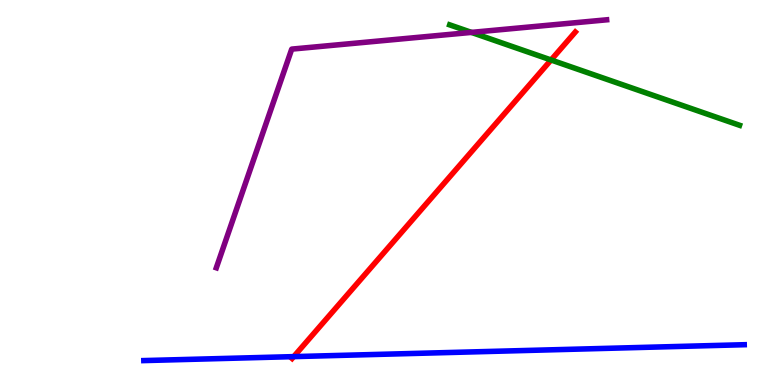[{'lines': ['blue', 'red'], 'intersections': [{'x': 3.79, 'y': 0.737}]}, {'lines': ['green', 'red'], 'intersections': [{'x': 7.11, 'y': 8.44}]}, {'lines': ['purple', 'red'], 'intersections': []}, {'lines': ['blue', 'green'], 'intersections': []}, {'lines': ['blue', 'purple'], 'intersections': []}, {'lines': ['green', 'purple'], 'intersections': [{'x': 6.08, 'y': 9.16}]}]